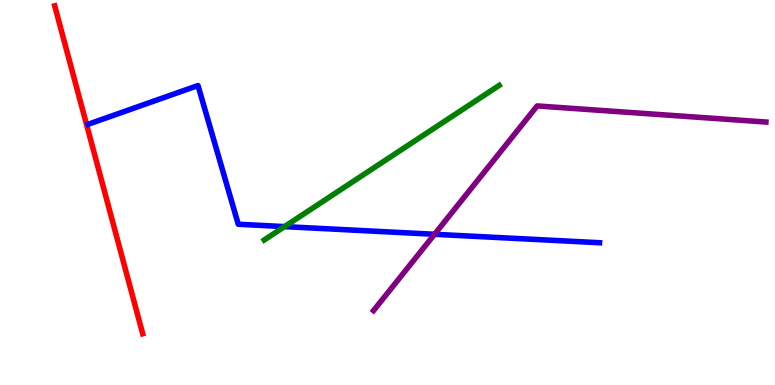[{'lines': ['blue', 'red'], 'intersections': []}, {'lines': ['green', 'red'], 'intersections': []}, {'lines': ['purple', 'red'], 'intersections': []}, {'lines': ['blue', 'green'], 'intersections': [{'x': 3.67, 'y': 4.11}]}, {'lines': ['blue', 'purple'], 'intersections': [{'x': 5.61, 'y': 3.91}]}, {'lines': ['green', 'purple'], 'intersections': []}]